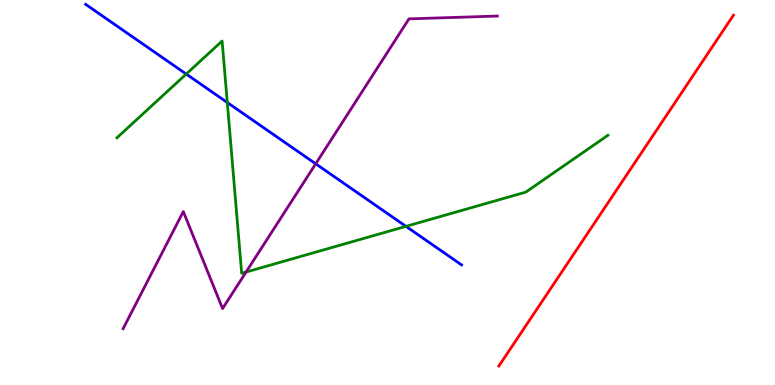[{'lines': ['blue', 'red'], 'intersections': []}, {'lines': ['green', 'red'], 'intersections': []}, {'lines': ['purple', 'red'], 'intersections': []}, {'lines': ['blue', 'green'], 'intersections': [{'x': 2.4, 'y': 8.08}, {'x': 2.93, 'y': 7.34}, {'x': 5.24, 'y': 4.12}]}, {'lines': ['blue', 'purple'], 'intersections': [{'x': 4.07, 'y': 5.75}]}, {'lines': ['green', 'purple'], 'intersections': [{'x': 3.18, 'y': 2.93}]}]